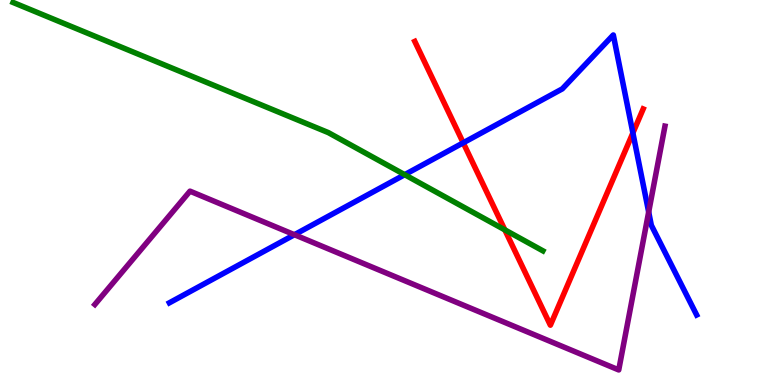[{'lines': ['blue', 'red'], 'intersections': [{'x': 5.98, 'y': 6.29}, {'x': 8.17, 'y': 6.55}]}, {'lines': ['green', 'red'], 'intersections': [{'x': 6.51, 'y': 4.03}]}, {'lines': ['purple', 'red'], 'intersections': []}, {'lines': ['blue', 'green'], 'intersections': [{'x': 5.22, 'y': 5.46}]}, {'lines': ['blue', 'purple'], 'intersections': [{'x': 3.8, 'y': 3.9}, {'x': 8.37, 'y': 4.49}]}, {'lines': ['green', 'purple'], 'intersections': []}]